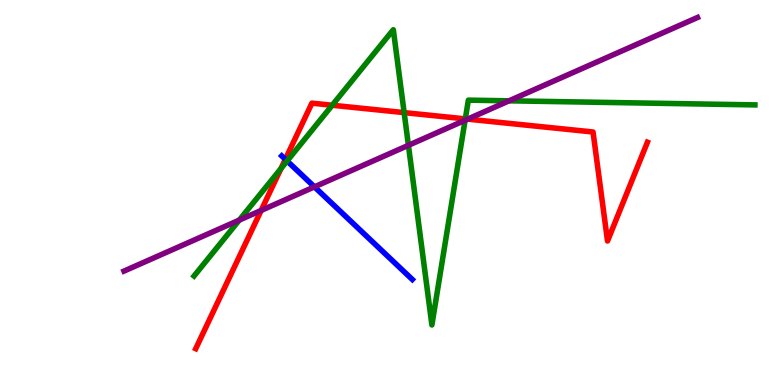[{'lines': ['blue', 'red'], 'intersections': [{'x': 3.68, 'y': 5.86}]}, {'lines': ['green', 'red'], 'intersections': [{'x': 3.63, 'y': 5.62}, {'x': 4.29, 'y': 7.27}, {'x': 5.21, 'y': 7.07}, {'x': 6.0, 'y': 6.91}]}, {'lines': ['purple', 'red'], 'intersections': [{'x': 3.37, 'y': 4.53}, {'x': 6.03, 'y': 6.91}]}, {'lines': ['blue', 'green'], 'intersections': [{'x': 3.7, 'y': 5.82}]}, {'lines': ['blue', 'purple'], 'intersections': [{'x': 4.06, 'y': 5.15}]}, {'lines': ['green', 'purple'], 'intersections': [{'x': 3.09, 'y': 4.28}, {'x': 5.27, 'y': 6.23}, {'x': 6.0, 'y': 6.88}, {'x': 6.57, 'y': 7.38}]}]